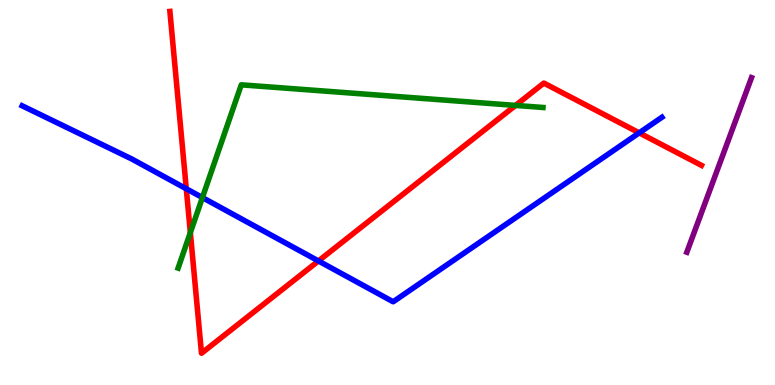[{'lines': ['blue', 'red'], 'intersections': [{'x': 2.4, 'y': 5.1}, {'x': 4.11, 'y': 3.22}, {'x': 8.25, 'y': 6.55}]}, {'lines': ['green', 'red'], 'intersections': [{'x': 2.46, 'y': 3.96}, {'x': 6.65, 'y': 7.26}]}, {'lines': ['purple', 'red'], 'intersections': []}, {'lines': ['blue', 'green'], 'intersections': [{'x': 2.61, 'y': 4.87}]}, {'lines': ['blue', 'purple'], 'intersections': []}, {'lines': ['green', 'purple'], 'intersections': []}]